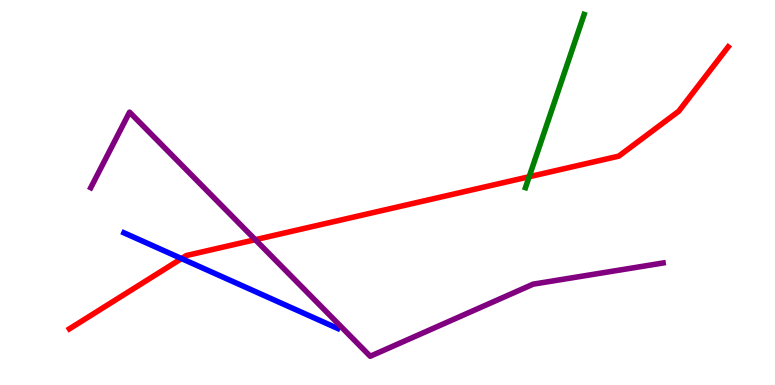[{'lines': ['blue', 'red'], 'intersections': [{'x': 2.34, 'y': 3.28}]}, {'lines': ['green', 'red'], 'intersections': [{'x': 6.83, 'y': 5.41}]}, {'lines': ['purple', 'red'], 'intersections': [{'x': 3.29, 'y': 3.77}]}, {'lines': ['blue', 'green'], 'intersections': []}, {'lines': ['blue', 'purple'], 'intersections': []}, {'lines': ['green', 'purple'], 'intersections': []}]